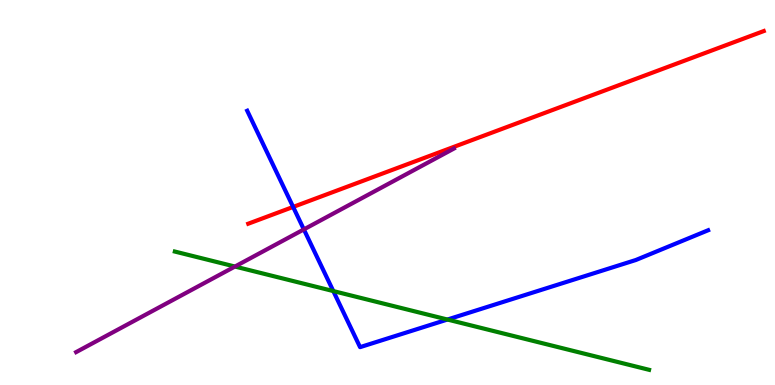[{'lines': ['blue', 'red'], 'intersections': [{'x': 3.78, 'y': 4.63}]}, {'lines': ['green', 'red'], 'intersections': []}, {'lines': ['purple', 'red'], 'intersections': []}, {'lines': ['blue', 'green'], 'intersections': [{'x': 4.3, 'y': 2.44}, {'x': 5.77, 'y': 1.7}]}, {'lines': ['blue', 'purple'], 'intersections': [{'x': 3.92, 'y': 4.04}]}, {'lines': ['green', 'purple'], 'intersections': [{'x': 3.03, 'y': 3.08}]}]